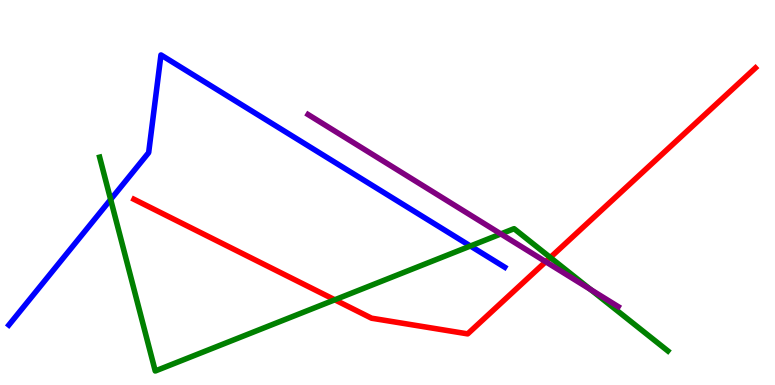[{'lines': ['blue', 'red'], 'intersections': []}, {'lines': ['green', 'red'], 'intersections': [{'x': 4.32, 'y': 2.21}, {'x': 7.1, 'y': 3.31}]}, {'lines': ['purple', 'red'], 'intersections': [{'x': 7.04, 'y': 3.2}]}, {'lines': ['blue', 'green'], 'intersections': [{'x': 1.43, 'y': 4.82}, {'x': 6.07, 'y': 3.61}]}, {'lines': ['blue', 'purple'], 'intersections': []}, {'lines': ['green', 'purple'], 'intersections': [{'x': 6.46, 'y': 3.92}, {'x': 7.62, 'y': 2.48}]}]